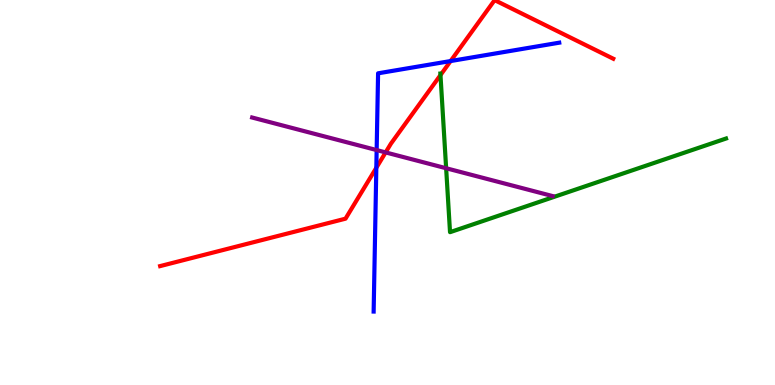[{'lines': ['blue', 'red'], 'intersections': [{'x': 4.86, 'y': 5.64}, {'x': 5.81, 'y': 8.41}]}, {'lines': ['green', 'red'], 'intersections': [{'x': 5.68, 'y': 8.05}]}, {'lines': ['purple', 'red'], 'intersections': [{'x': 4.98, 'y': 6.04}]}, {'lines': ['blue', 'green'], 'intersections': []}, {'lines': ['blue', 'purple'], 'intersections': [{'x': 4.86, 'y': 6.1}]}, {'lines': ['green', 'purple'], 'intersections': [{'x': 5.76, 'y': 5.63}]}]